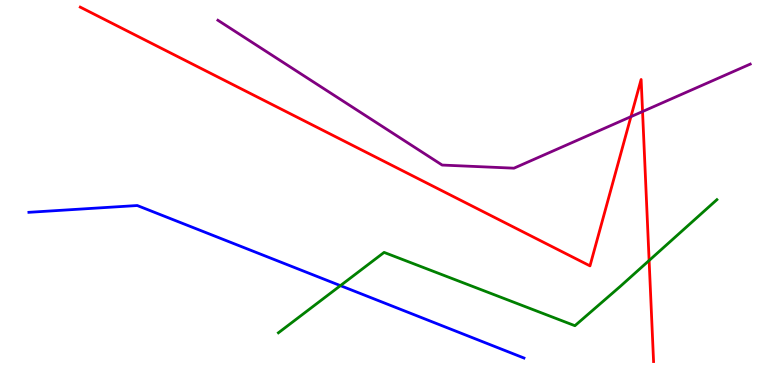[{'lines': ['blue', 'red'], 'intersections': []}, {'lines': ['green', 'red'], 'intersections': [{'x': 8.38, 'y': 3.23}]}, {'lines': ['purple', 'red'], 'intersections': [{'x': 8.14, 'y': 6.97}, {'x': 8.29, 'y': 7.1}]}, {'lines': ['blue', 'green'], 'intersections': [{'x': 4.39, 'y': 2.58}]}, {'lines': ['blue', 'purple'], 'intersections': []}, {'lines': ['green', 'purple'], 'intersections': []}]